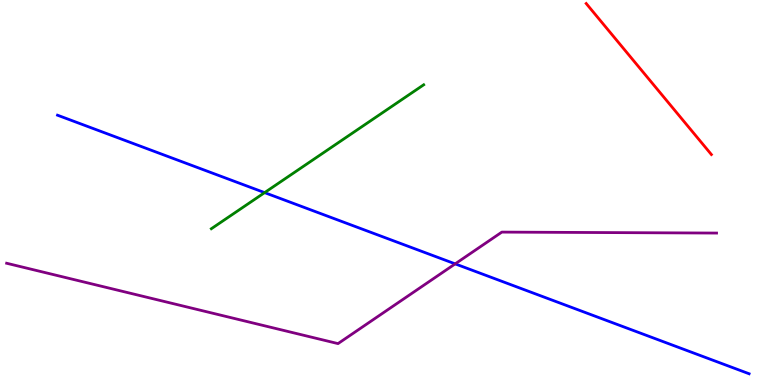[{'lines': ['blue', 'red'], 'intersections': []}, {'lines': ['green', 'red'], 'intersections': []}, {'lines': ['purple', 'red'], 'intersections': []}, {'lines': ['blue', 'green'], 'intersections': [{'x': 3.41, 'y': 5.0}]}, {'lines': ['blue', 'purple'], 'intersections': [{'x': 5.87, 'y': 3.15}]}, {'lines': ['green', 'purple'], 'intersections': []}]